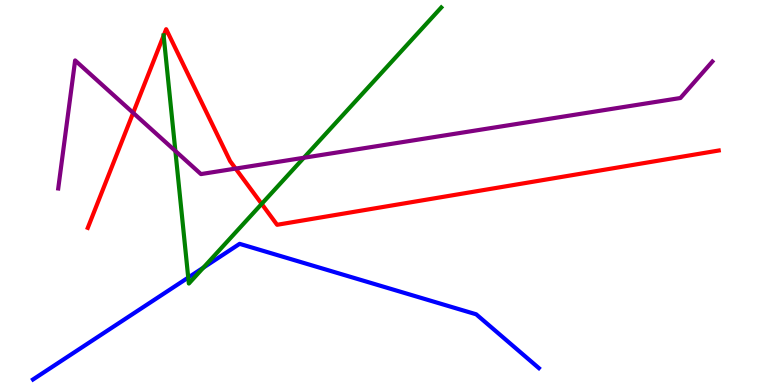[{'lines': ['blue', 'red'], 'intersections': []}, {'lines': ['green', 'red'], 'intersections': [{'x': 2.11, 'y': 9.08}, {'x': 3.38, 'y': 4.7}]}, {'lines': ['purple', 'red'], 'intersections': [{'x': 1.72, 'y': 7.07}, {'x': 3.04, 'y': 5.62}]}, {'lines': ['blue', 'green'], 'intersections': [{'x': 2.43, 'y': 2.79}, {'x': 2.62, 'y': 3.05}]}, {'lines': ['blue', 'purple'], 'intersections': []}, {'lines': ['green', 'purple'], 'intersections': [{'x': 2.26, 'y': 6.08}, {'x': 3.92, 'y': 5.9}]}]